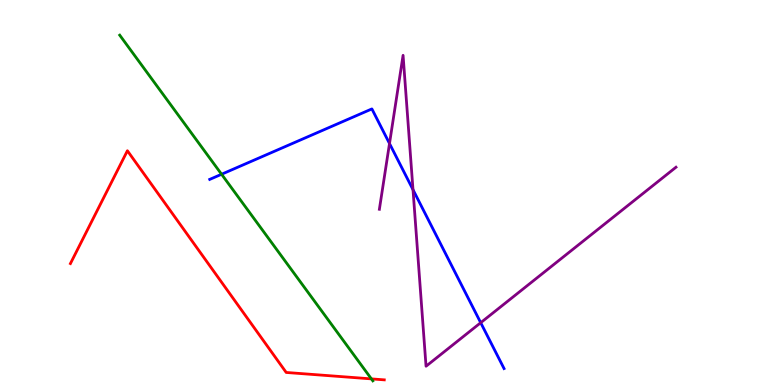[{'lines': ['blue', 'red'], 'intersections': []}, {'lines': ['green', 'red'], 'intersections': [{'x': 4.79, 'y': 0.159}]}, {'lines': ['purple', 'red'], 'intersections': []}, {'lines': ['blue', 'green'], 'intersections': [{'x': 2.86, 'y': 5.47}]}, {'lines': ['blue', 'purple'], 'intersections': [{'x': 5.03, 'y': 6.27}, {'x': 5.33, 'y': 5.07}, {'x': 6.2, 'y': 1.62}]}, {'lines': ['green', 'purple'], 'intersections': []}]